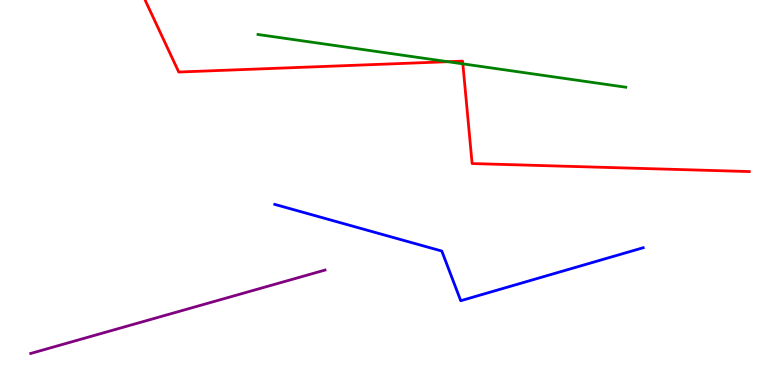[{'lines': ['blue', 'red'], 'intersections': []}, {'lines': ['green', 'red'], 'intersections': [{'x': 5.78, 'y': 8.4}, {'x': 5.97, 'y': 8.34}]}, {'lines': ['purple', 'red'], 'intersections': []}, {'lines': ['blue', 'green'], 'intersections': []}, {'lines': ['blue', 'purple'], 'intersections': []}, {'lines': ['green', 'purple'], 'intersections': []}]